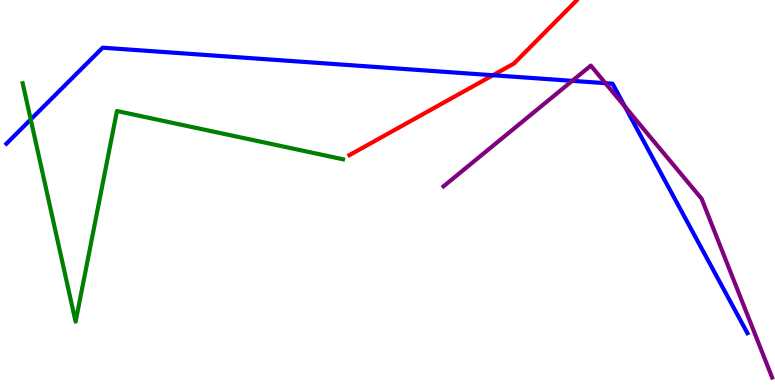[{'lines': ['blue', 'red'], 'intersections': [{'x': 6.36, 'y': 8.05}]}, {'lines': ['green', 'red'], 'intersections': []}, {'lines': ['purple', 'red'], 'intersections': []}, {'lines': ['blue', 'green'], 'intersections': [{'x': 0.396, 'y': 6.9}]}, {'lines': ['blue', 'purple'], 'intersections': [{'x': 7.38, 'y': 7.9}, {'x': 7.81, 'y': 7.84}, {'x': 8.06, 'y': 7.23}]}, {'lines': ['green', 'purple'], 'intersections': []}]